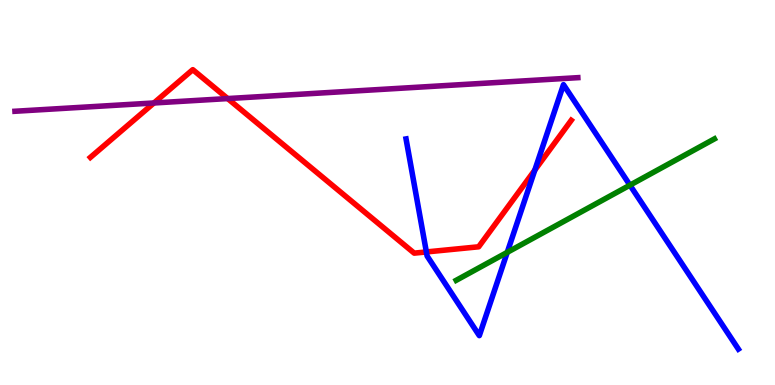[{'lines': ['blue', 'red'], 'intersections': [{'x': 5.5, 'y': 3.46}, {'x': 6.9, 'y': 5.58}]}, {'lines': ['green', 'red'], 'intersections': []}, {'lines': ['purple', 'red'], 'intersections': [{'x': 1.99, 'y': 7.33}, {'x': 2.94, 'y': 7.44}]}, {'lines': ['blue', 'green'], 'intersections': [{'x': 6.55, 'y': 3.45}, {'x': 8.13, 'y': 5.19}]}, {'lines': ['blue', 'purple'], 'intersections': []}, {'lines': ['green', 'purple'], 'intersections': []}]